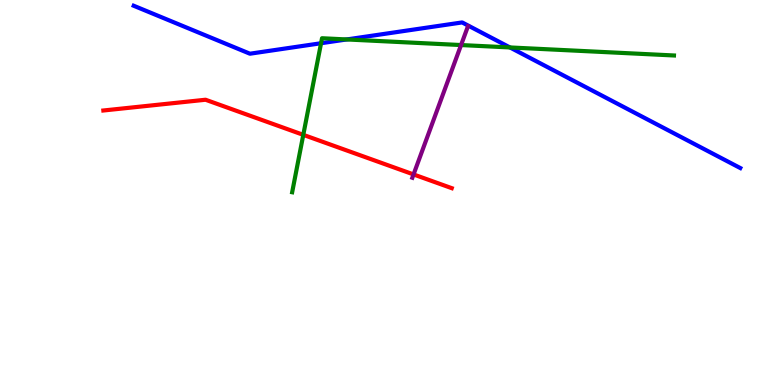[{'lines': ['blue', 'red'], 'intersections': []}, {'lines': ['green', 'red'], 'intersections': [{'x': 3.91, 'y': 6.5}]}, {'lines': ['purple', 'red'], 'intersections': [{'x': 5.34, 'y': 5.47}]}, {'lines': ['blue', 'green'], 'intersections': [{'x': 4.14, 'y': 8.88}, {'x': 4.47, 'y': 8.98}, {'x': 6.58, 'y': 8.77}]}, {'lines': ['blue', 'purple'], 'intersections': []}, {'lines': ['green', 'purple'], 'intersections': [{'x': 5.95, 'y': 8.83}]}]